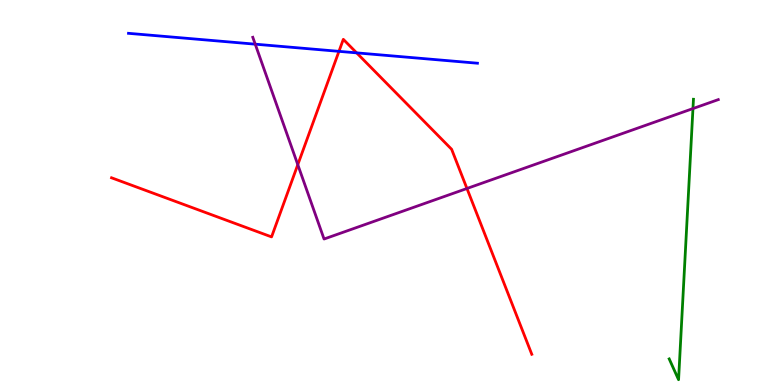[{'lines': ['blue', 'red'], 'intersections': [{'x': 4.37, 'y': 8.67}, {'x': 4.6, 'y': 8.63}]}, {'lines': ['green', 'red'], 'intersections': []}, {'lines': ['purple', 'red'], 'intersections': [{'x': 3.84, 'y': 5.72}, {'x': 6.03, 'y': 5.1}]}, {'lines': ['blue', 'green'], 'intersections': []}, {'lines': ['blue', 'purple'], 'intersections': [{'x': 3.29, 'y': 8.85}]}, {'lines': ['green', 'purple'], 'intersections': [{'x': 8.94, 'y': 7.18}]}]